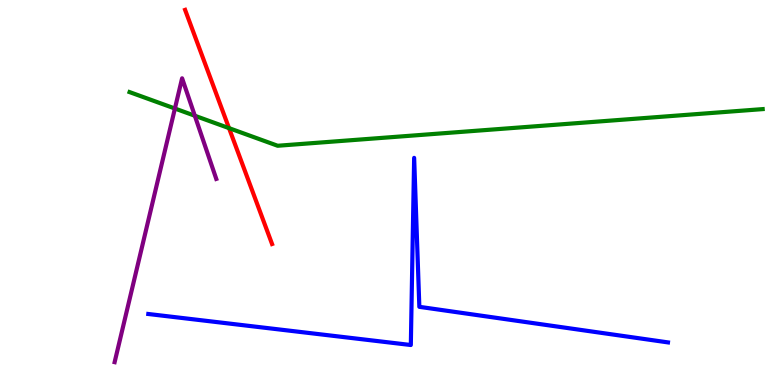[{'lines': ['blue', 'red'], 'intersections': []}, {'lines': ['green', 'red'], 'intersections': [{'x': 2.96, 'y': 6.67}]}, {'lines': ['purple', 'red'], 'intersections': []}, {'lines': ['blue', 'green'], 'intersections': []}, {'lines': ['blue', 'purple'], 'intersections': []}, {'lines': ['green', 'purple'], 'intersections': [{'x': 2.26, 'y': 7.18}, {'x': 2.51, 'y': 6.99}]}]